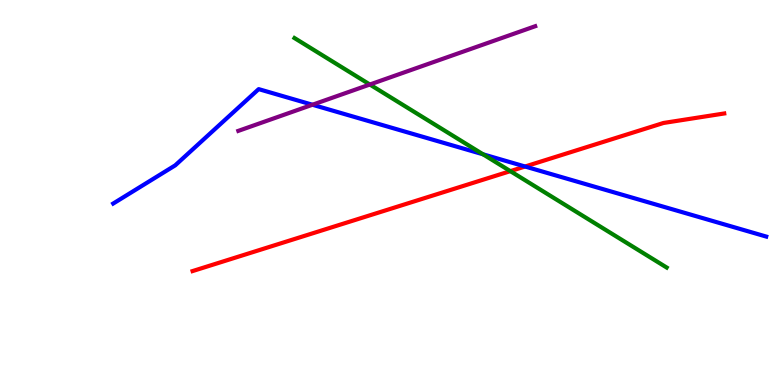[{'lines': ['blue', 'red'], 'intersections': [{'x': 6.78, 'y': 5.68}]}, {'lines': ['green', 'red'], 'intersections': [{'x': 6.59, 'y': 5.55}]}, {'lines': ['purple', 'red'], 'intersections': []}, {'lines': ['blue', 'green'], 'intersections': [{'x': 6.23, 'y': 5.99}]}, {'lines': ['blue', 'purple'], 'intersections': [{'x': 4.03, 'y': 7.28}]}, {'lines': ['green', 'purple'], 'intersections': [{'x': 4.77, 'y': 7.8}]}]